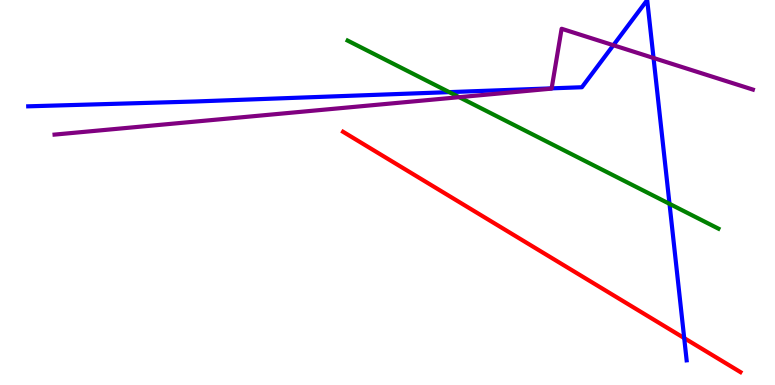[{'lines': ['blue', 'red'], 'intersections': [{'x': 8.83, 'y': 1.22}]}, {'lines': ['green', 'red'], 'intersections': []}, {'lines': ['purple', 'red'], 'intersections': []}, {'lines': ['blue', 'green'], 'intersections': [{'x': 5.8, 'y': 7.61}, {'x': 8.64, 'y': 4.71}]}, {'lines': ['blue', 'purple'], 'intersections': [{'x': 7.12, 'y': 7.71}, {'x': 7.91, 'y': 8.83}, {'x': 8.43, 'y': 8.49}]}, {'lines': ['green', 'purple'], 'intersections': [{'x': 5.93, 'y': 7.48}]}]